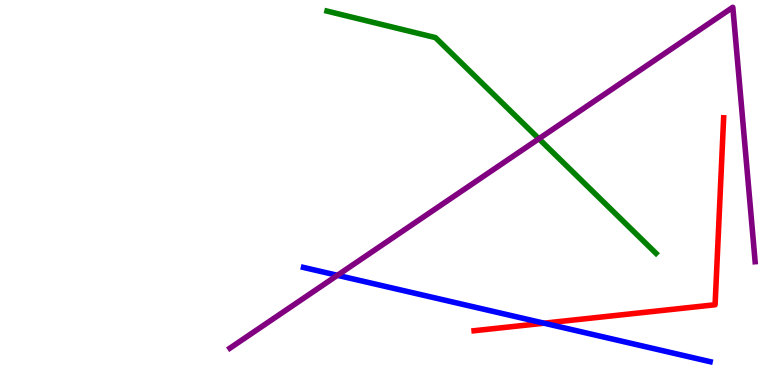[{'lines': ['blue', 'red'], 'intersections': [{'x': 7.02, 'y': 1.61}]}, {'lines': ['green', 'red'], 'intersections': []}, {'lines': ['purple', 'red'], 'intersections': []}, {'lines': ['blue', 'green'], 'intersections': []}, {'lines': ['blue', 'purple'], 'intersections': [{'x': 4.35, 'y': 2.85}]}, {'lines': ['green', 'purple'], 'intersections': [{'x': 6.95, 'y': 6.4}]}]